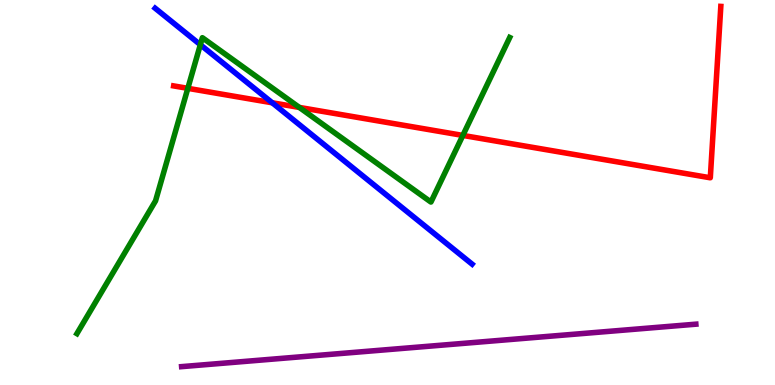[{'lines': ['blue', 'red'], 'intersections': [{'x': 3.51, 'y': 7.33}]}, {'lines': ['green', 'red'], 'intersections': [{'x': 2.42, 'y': 7.71}, {'x': 3.86, 'y': 7.21}, {'x': 5.97, 'y': 6.48}]}, {'lines': ['purple', 'red'], 'intersections': []}, {'lines': ['blue', 'green'], 'intersections': [{'x': 2.59, 'y': 8.84}]}, {'lines': ['blue', 'purple'], 'intersections': []}, {'lines': ['green', 'purple'], 'intersections': []}]